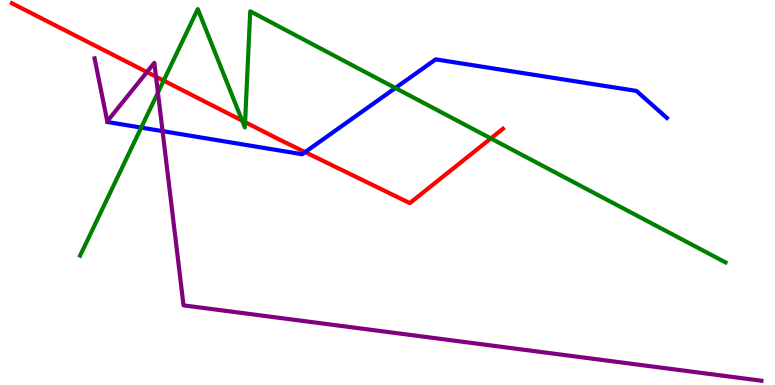[{'lines': ['blue', 'red'], 'intersections': [{'x': 3.94, 'y': 6.05}]}, {'lines': ['green', 'red'], 'intersections': [{'x': 2.11, 'y': 7.91}, {'x': 3.12, 'y': 6.87}, {'x': 3.16, 'y': 6.83}, {'x': 6.33, 'y': 6.4}]}, {'lines': ['purple', 'red'], 'intersections': [{'x': 1.9, 'y': 8.13}, {'x': 2.01, 'y': 8.01}]}, {'lines': ['blue', 'green'], 'intersections': [{'x': 1.82, 'y': 6.69}, {'x': 5.1, 'y': 7.71}]}, {'lines': ['blue', 'purple'], 'intersections': [{'x': 2.1, 'y': 6.59}]}, {'lines': ['green', 'purple'], 'intersections': [{'x': 2.04, 'y': 7.59}]}]